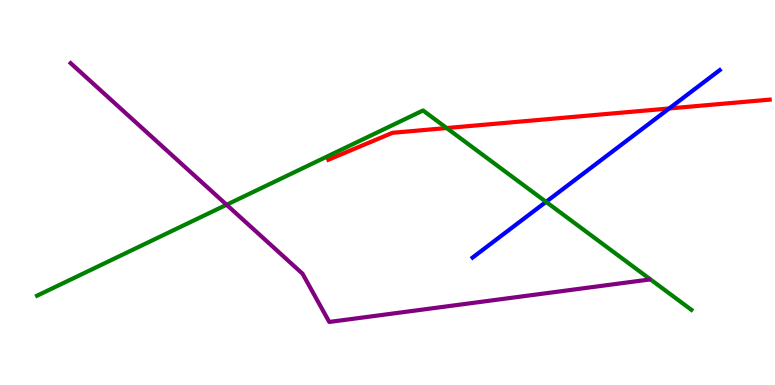[{'lines': ['blue', 'red'], 'intersections': [{'x': 8.63, 'y': 7.18}]}, {'lines': ['green', 'red'], 'intersections': [{'x': 5.76, 'y': 6.67}]}, {'lines': ['purple', 'red'], 'intersections': []}, {'lines': ['blue', 'green'], 'intersections': [{'x': 7.05, 'y': 4.76}]}, {'lines': ['blue', 'purple'], 'intersections': []}, {'lines': ['green', 'purple'], 'intersections': [{'x': 2.92, 'y': 4.68}]}]